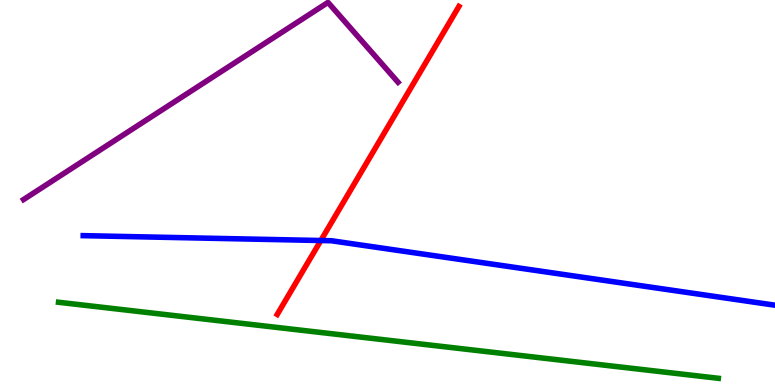[{'lines': ['blue', 'red'], 'intersections': [{'x': 4.14, 'y': 3.75}]}, {'lines': ['green', 'red'], 'intersections': []}, {'lines': ['purple', 'red'], 'intersections': []}, {'lines': ['blue', 'green'], 'intersections': []}, {'lines': ['blue', 'purple'], 'intersections': []}, {'lines': ['green', 'purple'], 'intersections': []}]